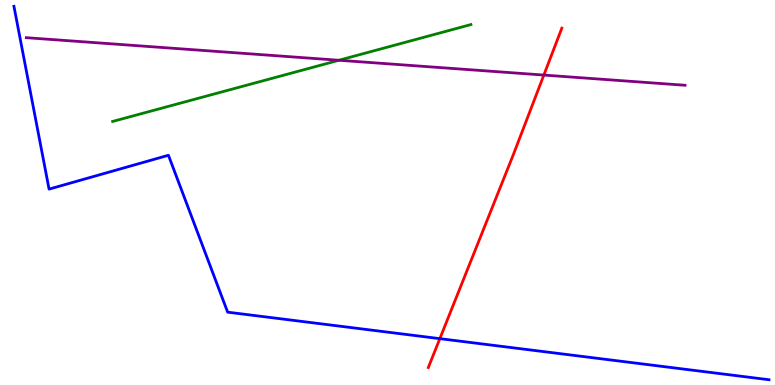[{'lines': ['blue', 'red'], 'intersections': [{'x': 5.68, 'y': 1.2}]}, {'lines': ['green', 'red'], 'intersections': []}, {'lines': ['purple', 'red'], 'intersections': [{'x': 7.02, 'y': 8.05}]}, {'lines': ['blue', 'green'], 'intersections': []}, {'lines': ['blue', 'purple'], 'intersections': []}, {'lines': ['green', 'purple'], 'intersections': [{'x': 4.37, 'y': 8.43}]}]